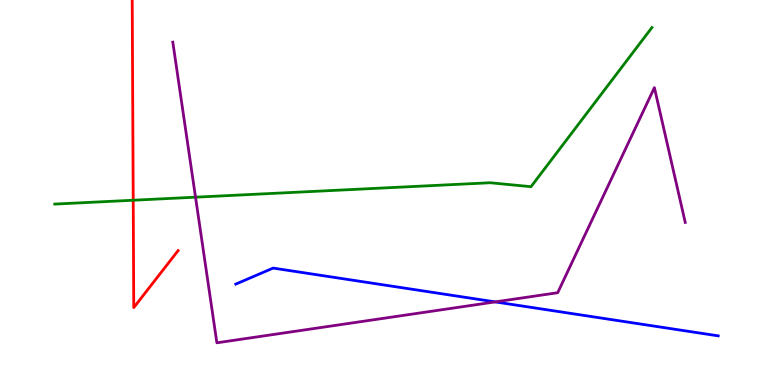[{'lines': ['blue', 'red'], 'intersections': []}, {'lines': ['green', 'red'], 'intersections': [{'x': 1.72, 'y': 4.8}]}, {'lines': ['purple', 'red'], 'intersections': []}, {'lines': ['blue', 'green'], 'intersections': []}, {'lines': ['blue', 'purple'], 'intersections': [{'x': 6.39, 'y': 2.16}]}, {'lines': ['green', 'purple'], 'intersections': [{'x': 2.52, 'y': 4.88}]}]